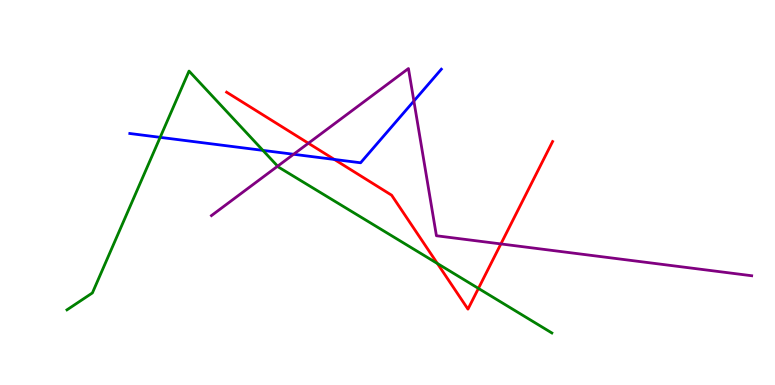[{'lines': ['blue', 'red'], 'intersections': [{'x': 4.31, 'y': 5.86}]}, {'lines': ['green', 'red'], 'intersections': [{'x': 5.64, 'y': 3.16}, {'x': 6.17, 'y': 2.51}]}, {'lines': ['purple', 'red'], 'intersections': [{'x': 3.98, 'y': 6.28}, {'x': 6.46, 'y': 3.66}]}, {'lines': ['blue', 'green'], 'intersections': [{'x': 2.07, 'y': 6.43}, {'x': 3.39, 'y': 6.09}]}, {'lines': ['blue', 'purple'], 'intersections': [{'x': 3.79, 'y': 5.99}, {'x': 5.34, 'y': 7.38}]}, {'lines': ['green', 'purple'], 'intersections': [{'x': 3.58, 'y': 5.68}]}]